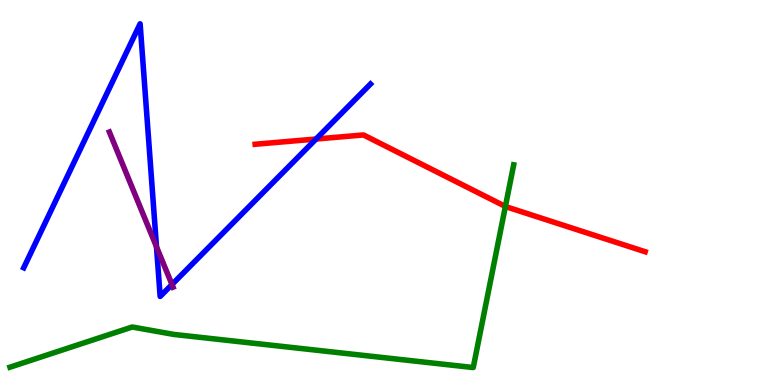[{'lines': ['blue', 'red'], 'intersections': [{'x': 4.08, 'y': 6.39}]}, {'lines': ['green', 'red'], 'intersections': [{'x': 6.52, 'y': 4.64}]}, {'lines': ['purple', 'red'], 'intersections': []}, {'lines': ['blue', 'green'], 'intersections': []}, {'lines': ['blue', 'purple'], 'intersections': [{'x': 2.02, 'y': 3.59}, {'x': 2.22, 'y': 2.61}]}, {'lines': ['green', 'purple'], 'intersections': []}]